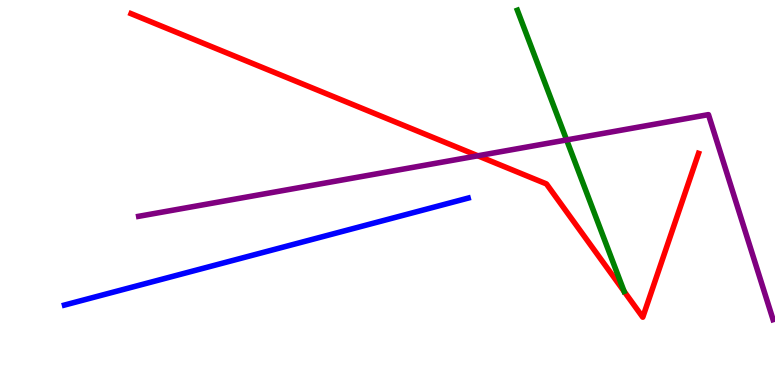[{'lines': ['blue', 'red'], 'intersections': []}, {'lines': ['green', 'red'], 'intersections': [{'x': 8.05, 'y': 2.43}]}, {'lines': ['purple', 'red'], 'intersections': [{'x': 6.17, 'y': 5.95}]}, {'lines': ['blue', 'green'], 'intersections': []}, {'lines': ['blue', 'purple'], 'intersections': []}, {'lines': ['green', 'purple'], 'intersections': [{'x': 7.31, 'y': 6.37}]}]